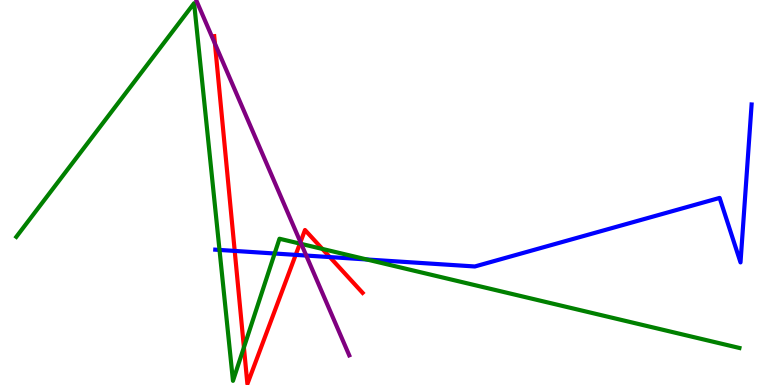[{'lines': ['blue', 'red'], 'intersections': [{'x': 3.03, 'y': 3.48}, {'x': 3.82, 'y': 3.38}, {'x': 4.26, 'y': 3.32}]}, {'lines': ['green', 'red'], 'intersections': [{'x': 3.15, 'y': 0.976}, {'x': 3.87, 'y': 3.67}, {'x': 4.16, 'y': 3.53}]}, {'lines': ['purple', 'red'], 'intersections': [{'x': 2.77, 'y': 8.87}, {'x': 3.88, 'y': 3.71}]}, {'lines': ['blue', 'green'], 'intersections': [{'x': 2.83, 'y': 3.51}, {'x': 3.54, 'y': 3.42}, {'x': 4.73, 'y': 3.26}]}, {'lines': ['blue', 'purple'], 'intersections': [{'x': 3.95, 'y': 3.36}]}, {'lines': ['green', 'purple'], 'intersections': [{'x': 3.89, 'y': 3.66}]}]